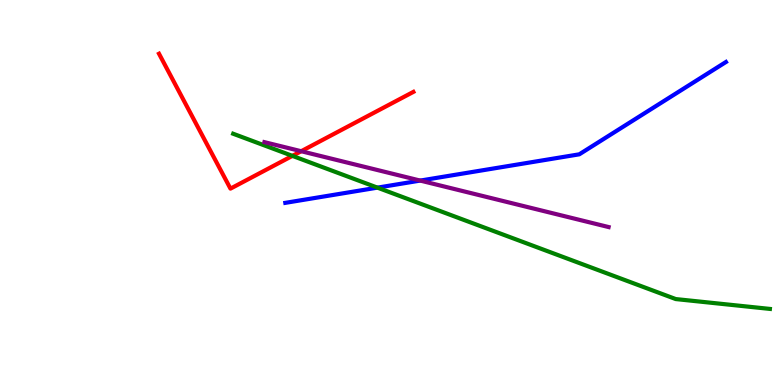[{'lines': ['blue', 'red'], 'intersections': []}, {'lines': ['green', 'red'], 'intersections': [{'x': 3.77, 'y': 5.95}]}, {'lines': ['purple', 'red'], 'intersections': [{'x': 3.89, 'y': 6.07}]}, {'lines': ['blue', 'green'], 'intersections': [{'x': 4.87, 'y': 5.13}]}, {'lines': ['blue', 'purple'], 'intersections': [{'x': 5.42, 'y': 5.31}]}, {'lines': ['green', 'purple'], 'intersections': []}]